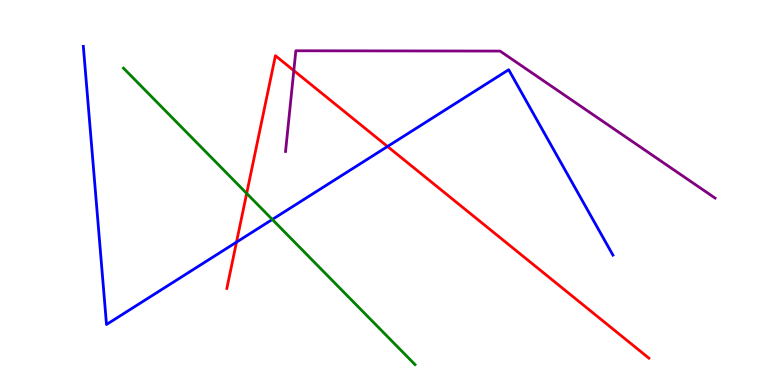[{'lines': ['blue', 'red'], 'intersections': [{'x': 3.05, 'y': 3.71}, {'x': 5.0, 'y': 6.2}]}, {'lines': ['green', 'red'], 'intersections': [{'x': 3.18, 'y': 4.98}]}, {'lines': ['purple', 'red'], 'intersections': [{'x': 3.79, 'y': 8.17}]}, {'lines': ['blue', 'green'], 'intersections': [{'x': 3.51, 'y': 4.3}]}, {'lines': ['blue', 'purple'], 'intersections': []}, {'lines': ['green', 'purple'], 'intersections': []}]